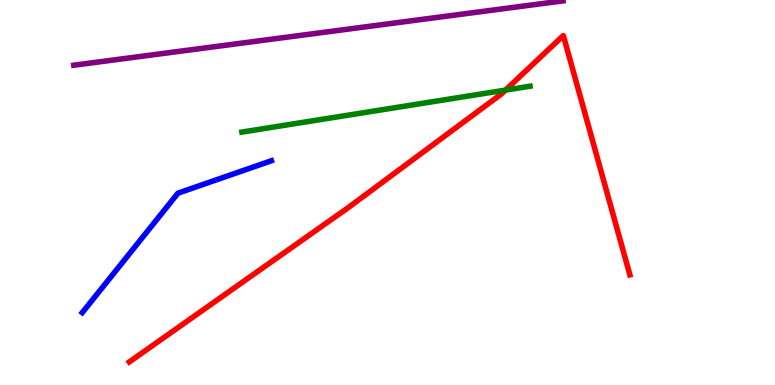[{'lines': ['blue', 'red'], 'intersections': []}, {'lines': ['green', 'red'], 'intersections': [{'x': 6.52, 'y': 7.66}]}, {'lines': ['purple', 'red'], 'intersections': []}, {'lines': ['blue', 'green'], 'intersections': []}, {'lines': ['blue', 'purple'], 'intersections': []}, {'lines': ['green', 'purple'], 'intersections': []}]